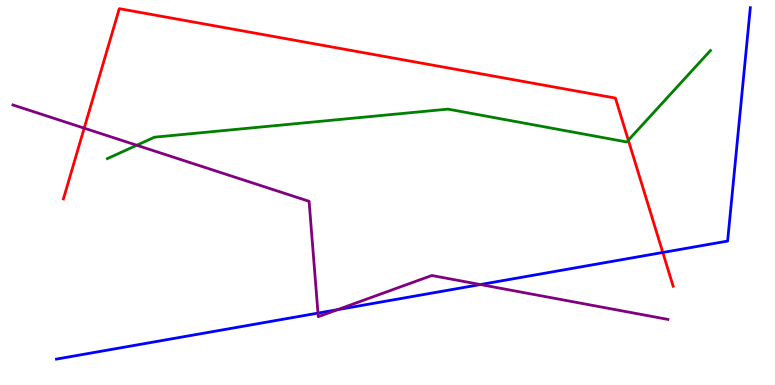[{'lines': ['blue', 'red'], 'intersections': [{'x': 8.55, 'y': 3.44}]}, {'lines': ['green', 'red'], 'intersections': [{'x': 8.11, 'y': 6.36}]}, {'lines': ['purple', 'red'], 'intersections': [{'x': 1.09, 'y': 6.67}]}, {'lines': ['blue', 'green'], 'intersections': []}, {'lines': ['blue', 'purple'], 'intersections': [{'x': 4.1, 'y': 1.87}, {'x': 4.36, 'y': 1.96}, {'x': 6.2, 'y': 2.61}]}, {'lines': ['green', 'purple'], 'intersections': [{'x': 1.76, 'y': 6.23}]}]